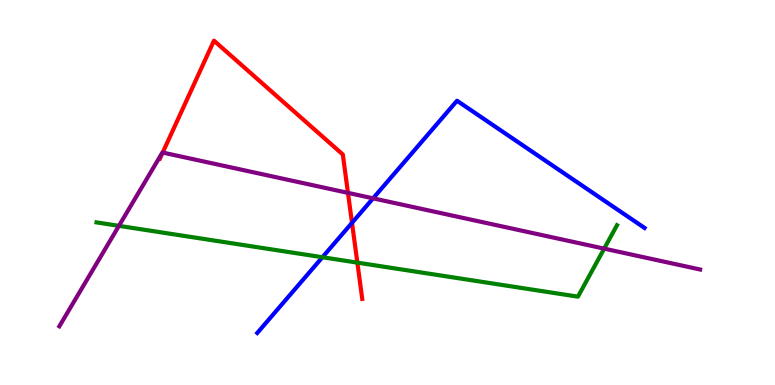[{'lines': ['blue', 'red'], 'intersections': [{'x': 4.54, 'y': 4.21}]}, {'lines': ['green', 'red'], 'intersections': [{'x': 4.61, 'y': 3.18}]}, {'lines': ['purple', 'red'], 'intersections': [{'x': 2.1, 'y': 6.04}, {'x': 4.49, 'y': 4.99}]}, {'lines': ['blue', 'green'], 'intersections': [{'x': 4.16, 'y': 3.32}]}, {'lines': ['blue', 'purple'], 'intersections': [{'x': 4.81, 'y': 4.85}]}, {'lines': ['green', 'purple'], 'intersections': [{'x': 1.53, 'y': 4.13}, {'x': 7.8, 'y': 3.54}]}]